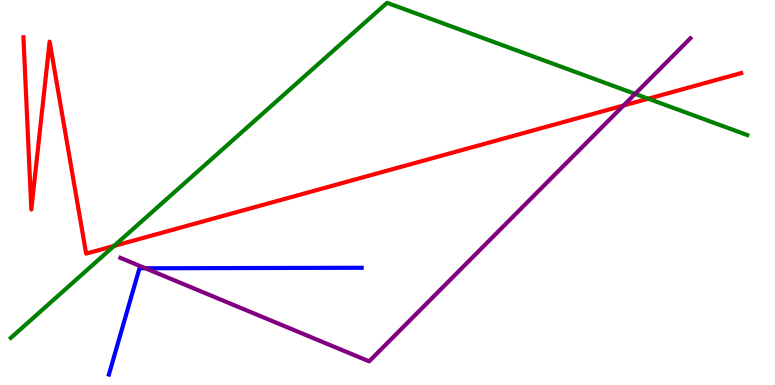[{'lines': ['blue', 'red'], 'intersections': []}, {'lines': ['green', 'red'], 'intersections': [{'x': 1.47, 'y': 3.61}, {'x': 8.36, 'y': 7.44}]}, {'lines': ['purple', 'red'], 'intersections': [{'x': 8.05, 'y': 7.26}]}, {'lines': ['blue', 'green'], 'intersections': []}, {'lines': ['blue', 'purple'], 'intersections': [{'x': 1.88, 'y': 3.03}]}, {'lines': ['green', 'purple'], 'intersections': [{'x': 8.2, 'y': 7.56}]}]